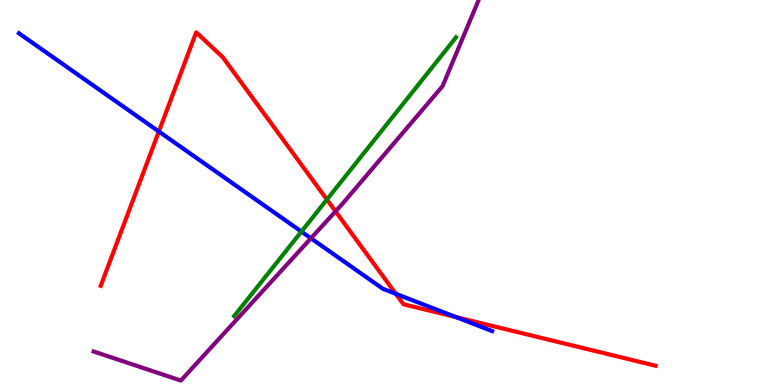[{'lines': ['blue', 'red'], 'intersections': [{'x': 2.05, 'y': 6.58}, {'x': 5.11, 'y': 2.37}, {'x': 5.88, 'y': 1.76}]}, {'lines': ['green', 'red'], 'intersections': [{'x': 4.22, 'y': 4.82}]}, {'lines': ['purple', 'red'], 'intersections': [{'x': 4.33, 'y': 4.51}]}, {'lines': ['blue', 'green'], 'intersections': [{'x': 3.89, 'y': 3.98}]}, {'lines': ['blue', 'purple'], 'intersections': [{'x': 4.01, 'y': 3.81}]}, {'lines': ['green', 'purple'], 'intersections': []}]